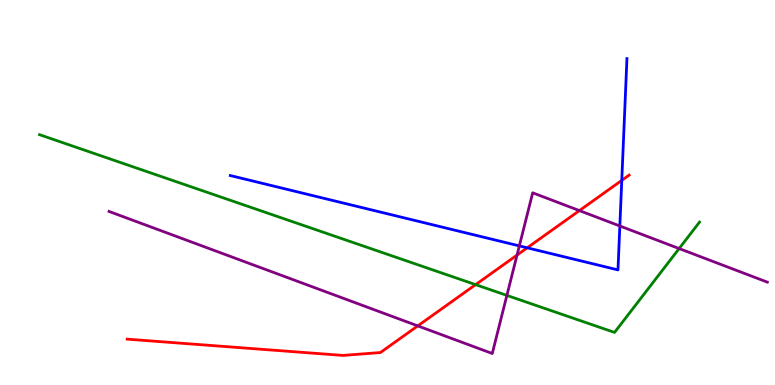[{'lines': ['blue', 'red'], 'intersections': [{'x': 6.8, 'y': 3.56}, {'x': 8.02, 'y': 5.31}]}, {'lines': ['green', 'red'], 'intersections': [{'x': 6.14, 'y': 2.61}]}, {'lines': ['purple', 'red'], 'intersections': [{'x': 5.39, 'y': 1.54}, {'x': 6.67, 'y': 3.37}, {'x': 7.48, 'y': 4.53}]}, {'lines': ['blue', 'green'], 'intersections': []}, {'lines': ['blue', 'purple'], 'intersections': [{'x': 6.7, 'y': 3.61}, {'x': 8.0, 'y': 4.13}]}, {'lines': ['green', 'purple'], 'intersections': [{'x': 6.54, 'y': 2.33}, {'x': 8.76, 'y': 3.54}]}]